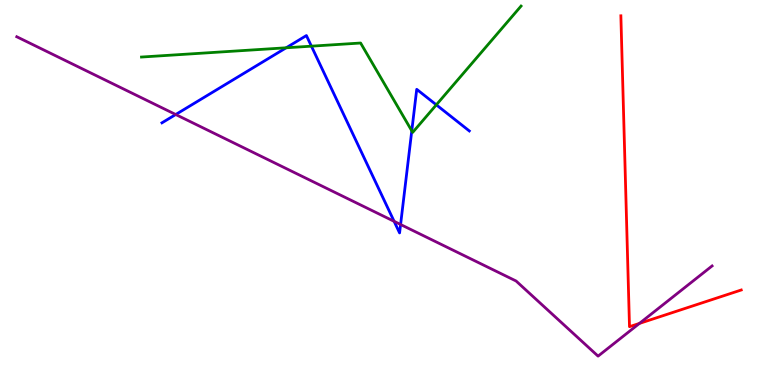[{'lines': ['blue', 'red'], 'intersections': []}, {'lines': ['green', 'red'], 'intersections': []}, {'lines': ['purple', 'red'], 'intersections': [{'x': 8.25, 'y': 1.6}]}, {'lines': ['blue', 'green'], 'intersections': [{'x': 3.69, 'y': 8.76}, {'x': 4.02, 'y': 8.8}, {'x': 5.31, 'y': 6.6}, {'x': 5.63, 'y': 7.28}]}, {'lines': ['blue', 'purple'], 'intersections': [{'x': 2.27, 'y': 7.03}, {'x': 5.09, 'y': 4.25}, {'x': 5.17, 'y': 4.17}]}, {'lines': ['green', 'purple'], 'intersections': []}]